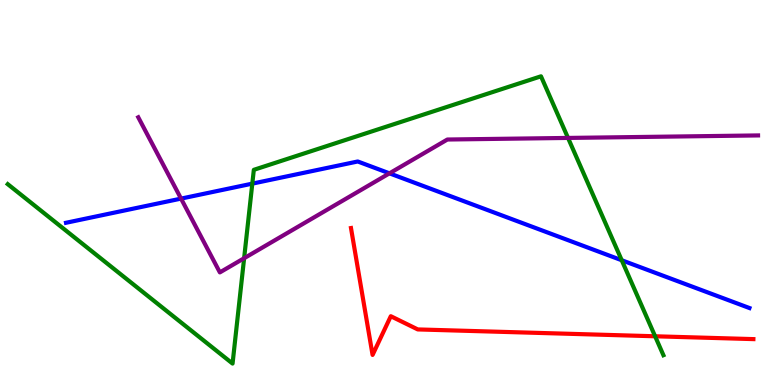[{'lines': ['blue', 'red'], 'intersections': []}, {'lines': ['green', 'red'], 'intersections': [{'x': 8.45, 'y': 1.27}]}, {'lines': ['purple', 'red'], 'intersections': []}, {'lines': ['blue', 'green'], 'intersections': [{'x': 3.26, 'y': 5.23}, {'x': 8.02, 'y': 3.24}]}, {'lines': ['blue', 'purple'], 'intersections': [{'x': 2.34, 'y': 4.84}, {'x': 5.03, 'y': 5.5}]}, {'lines': ['green', 'purple'], 'intersections': [{'x': 3.15, 'y': 3.29}, {'x': 7.33, 'y': 6.42}]}]